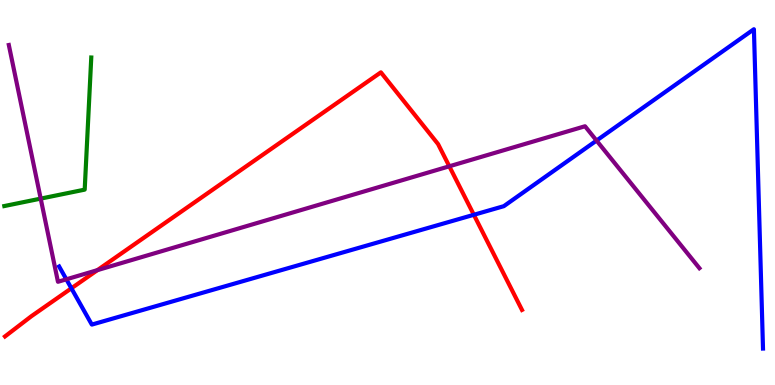[{'lines': ['blue', 'red'], 'intersections': [{'x': 0.921, 'y': 2.51}, {'x': 6.11, 'y': 4.42}]}, {'lines': ['green', 'red'], 'intersections': []}, {'lines': ['purple', 'red'], 'intersections': [{'x': 1.26, 'y': 2.98}, {'x': 5.8, 'y': 5.68}]}, {'lines': ['blue', 'green'], 'intersections': []}, {'lines': ['blue', 'purple'], 'intersections': [{'x': 0.856, 'y': 2.75}, {'x': 7.7, 'y': 6.35}]}, {'lines': ['green', 'purple'], 'intersections': [{'x': 0.525, 'y': 4.84}]}]